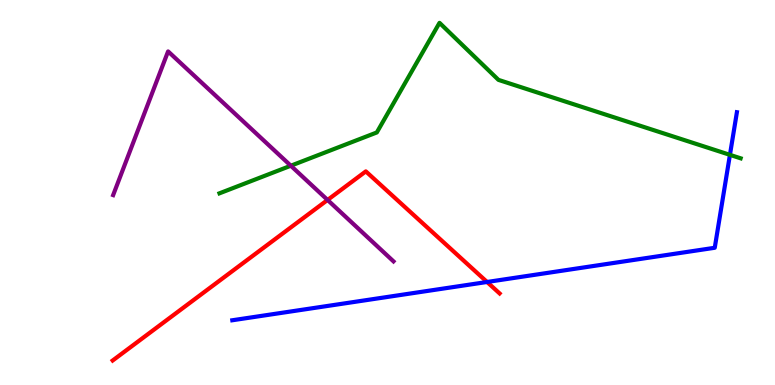[{'lines': ['blue', 'red'], 'intersections': [{'x': 6.28, 'y': 2.68}]}, {'lines': ['green', 'red'], 'intersections': []}, {'lines': ['purple', 'red'], 'intersections': [{'x': 4.23, 'y': 4.81}]}, {'lines': ['blue', 'green'], 'intersections': [{'x': 9.42, 'y': 5.98}]}, {'lines': ['blue', 'purple'], 'intersections': []}, {'lines': ['green', 'purple'], 'intersections': [{'x': 3.75, 'y': 5.7}]}]